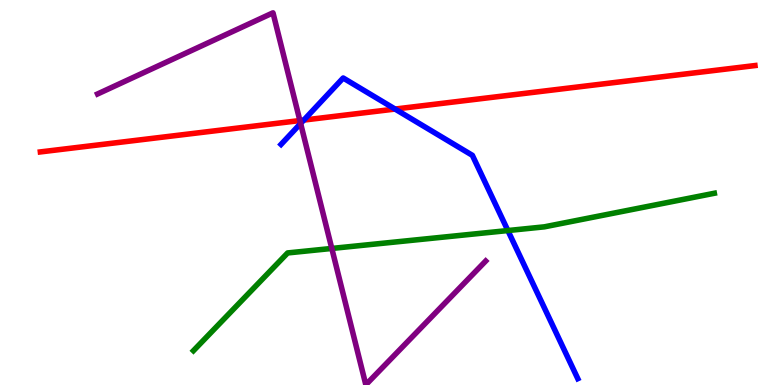[{'lines': ['blue', 'red'], 'intersections': [{'x': 3.92, 'y': 6.88}, {'x': 5.1, 'y': 7.17}]}, {'lines': ['green', 'red'], 'intersections': []}, {'lines': ['purple', 'red'], 'intersections': [{'x': 3.87, 'y': 6.87}]}, {'lines': ['blue', 'green'], 'intersections': [{'x': 6.55, 'y': 4.01}]}, {'lines': ['blue', 'purple'], 'intersections': [{'x': 3.88, 'y': 6.79}]}, {'lines': ['green', 'purple'], 'intersections': [{'x': 4.28, 'y': 3.55}]}]